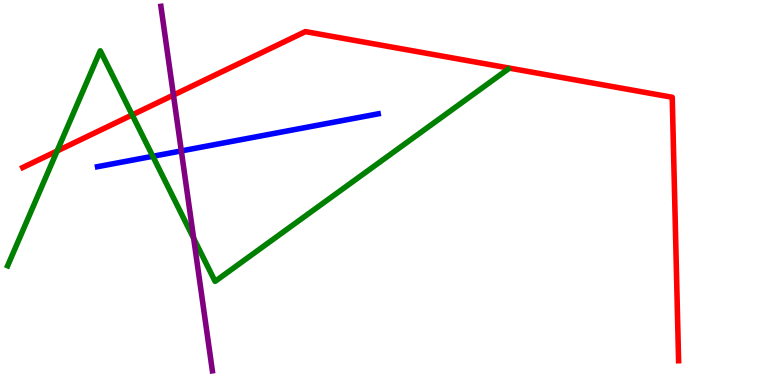[{'lines': ['blue', 'red'], 'intersections': []}, {'lines': ['green', 'red'], 'intersections': [{'x': 0.737, 'y': 6.08}, {'x': 1.71, 'y': 7.02}]}, {'lines': ['purple', 'red'], 'intersections': [{'x': 2.24, 'y': 7.53}]}, {'lines': ['blue', 'green'], 'intersections': [{'x': 1.97, 'y': 5.94}]}, {'lines': ['blue', 'purple'], 'intersections': [{'x': 2.34, 'y': 6.08}]}, {'lines': ['green', 'purple'], 'intersections': [{'x': 2.5, 'y': 3.81}]}]